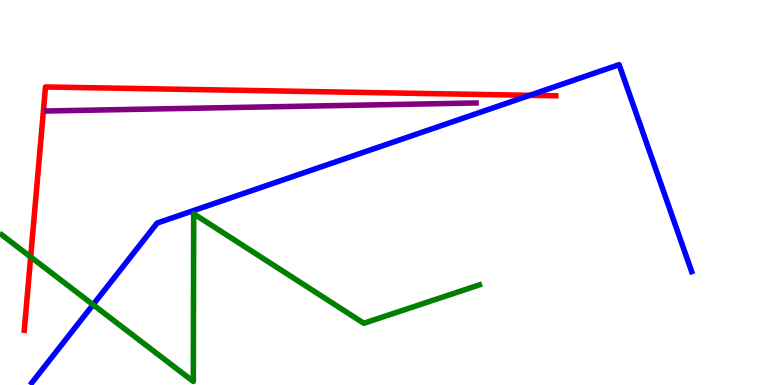[{'lines': ['blue', 'red'], 'intersections': [{'x': 6.84, 'y': 7.52}]}, {'lines': ['green', 'red'], 'intersections': [{'x': 0.396, 'y': 3.33}]}, {'lines': ['purple', 'red'], 'intersections': []}, {'lines': ['blue', 'green'], 'intersections': [{'x': 1.2, 'y': 2.09}]}, {'lines': ['blue', 'purple'], 'intersections': []}, {'lines': ['green', 'purple'], 'intersections': []}]